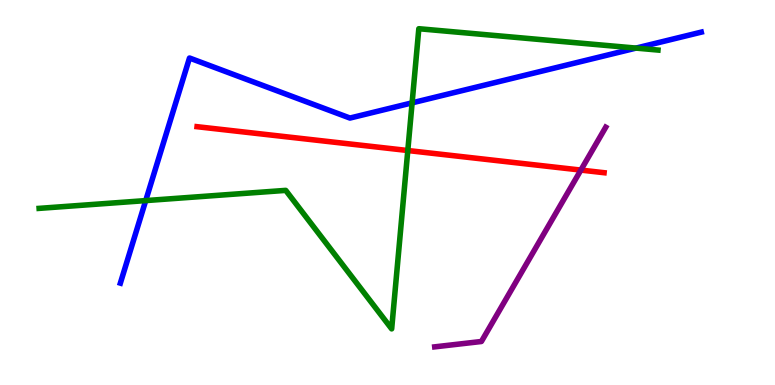[{'lines': ['blue', 'red'], 'intersections': []}, {'lines': ['green', 'red'], 'intersections': [{'x': 5.26, 'y': 6.09}]}, {'lines': ['purple', 'red'], 'intersections': [{'x': 7.49, 'y': 5.58}]}, {'lines': ['blue', 'green'], 'intersections': [{'x': 1.88, 'y': 4.79}, {'x': 5.32, 'y': 7.33}, {'x': 8.21, 'y': 8.75}]}, {'lines': ['blue', 'purple'], 'intersections': []}, {'lines': ['green', 'purple'], 'intersections': []}]